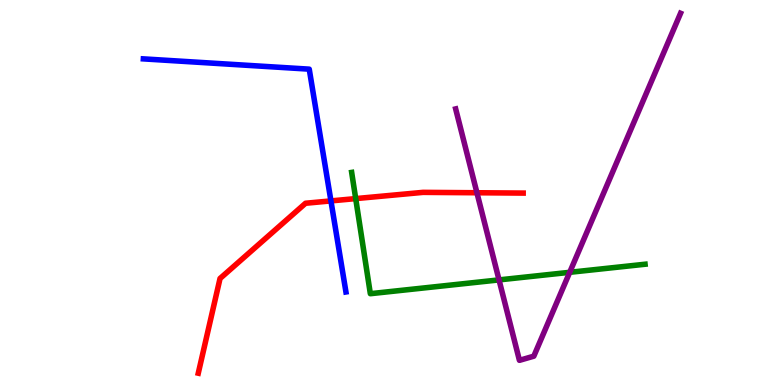[{'lines': ['blue', 'red'], 'intersections': [{'x': 4.27, 'y': 4.78}]}, {'lines': ['green', 'red'], 'intersections': [{'x': 4.59, 'y': 4.84}]}, {'lines': ['purple', 'red'], 'intersections': [{'x': 6.15, 'y': 4.99}]}, {'lines': ['blue', 'green'], 'intersections': []}, {'lines': ['blue', 'purple'], 'intersections': []}, {'lines': ['green', 'purple'], 'intersections': [{'x': 6.44, 'y': 2.73}, {'x': 7.35, 'y': 2.93}]}]